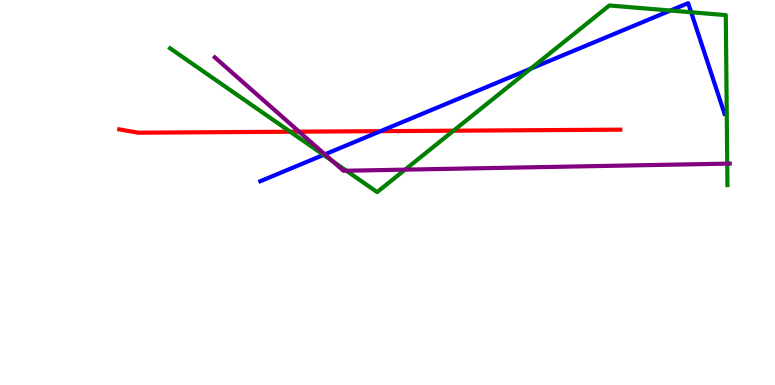[{'lines': ['blue', 'red'], 'intersections': [{'x': 4.91, 'y': 6.59}]}, {'lines': ['green', 'red'], 'intersections': [{'x': 3.74, 'y': 6.58}, {'x': 5.85, 'y': 6.61}]}, {'lines': ['purple', 'red'], 'intersections': [{'x': 3.86, 'y': 6.58}]}, {'lines': ['blue', 'green'], 'intersections': [{'x': 4.18, 'y': 5.98}, {'x': 6.85, 'y': 8.22}, {'x': 8.65, 'y': 9.73}, {'x': 8.92, 'y': 9.68}]}, {'lines': ['blue', 'purple'], 'intersections': [{'x': 4.19, 'y': 5.99}]}, {'lines': ['green', 'purple'], 'intersections': [{'x': 4.29, 'y': 5.82}, {'x': 4.47, 'y': 5.57}, {'x': 5.23, 'y': 5.59}, {'x': 9.38, 'y': 5.75}]}]